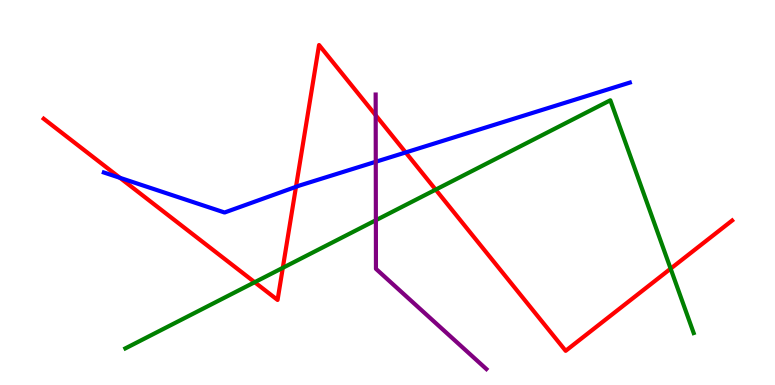[{'lines': ['blue', 'red'], 'intersections': [{'x': 1.55, 'y': 5.38}, {'x': 3.82, 'y': 5.15}, {'x': 5.23, 'y': 6.04}]}, {'lines': ['green', 'red'], 'intersections': [{'x': 3.29, 'y': 2.67}, {'x': 3.65, 'y': 3.04}, {'x': 5.62, 'y': 5.07}, {'x': 8.65, 'y': 3.02}]}, {'lines': ['purple', 'red'], 'intersections': [{'x': 4.85, 'y': 7.01}]}, {'lines': ['blue', 'green'], 'intersections': []}, {'lines': ['blue', 'purple'], 'intersections': [{'x': 4.85, 'y': 5.8}]}, {'lines': ['green', 'purple'], 'intersections': [{'x': 4.85, 'y': 4.28}]}]